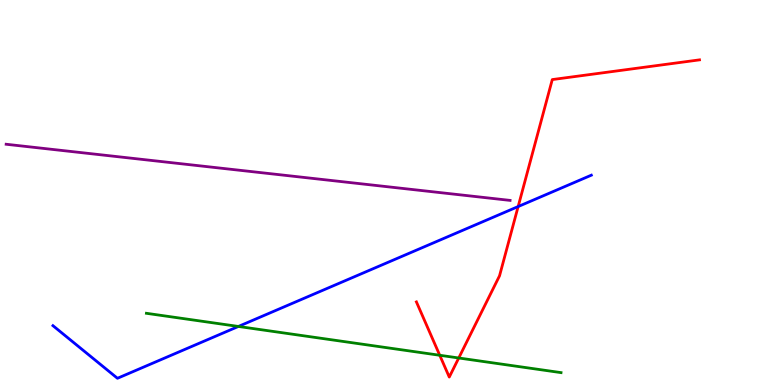[{'lines': ['blue', 'red'], 'intersections': [{'x': 6.69, 'y': 4.63}]}, {'lines': ['green', 'red'], 'intersections': [{'x': 5.67, 'y': 0.772}, {'x': 5.92, 'y': 0.702}]}, {'lines': ['purple', 'red'], 'intersections': []}, {'lines': ['blue', 'green'], 'intersections': [{'x': 3.08, 'y': 1.52}]}, {'lines': ['blue', 'purple'], 'intersections': []}, {'lines': ['green', 'purple'], 'intersections': []}]